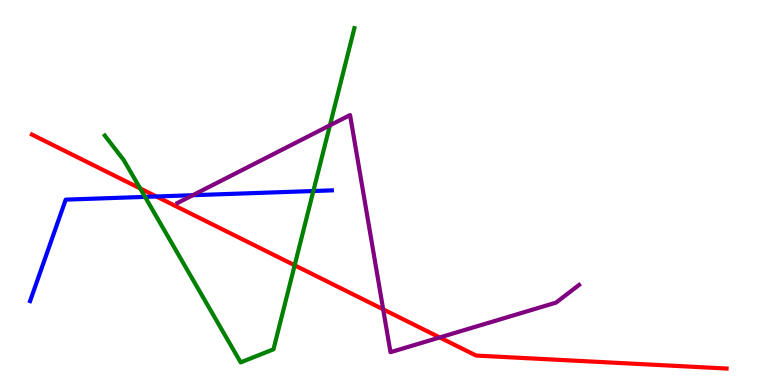[{'lines': ['blue', 'red'], 'intersections': [{'x': 2.02, 'y': 4.9}]}, {'lines': ['green', 'red'], 'intersections': [{'x': 1.81, 'y': 5.11}, {'x': 3.8, 'y': 3.11}]}, {'lines': ['purple', 'red'], 'intersections': [{'x': 4.94, 'y': 1.97}, {'x': 5.67, 'y': 1.23}]}, {'lines': ['blue', 'green'], 'intersections': [{'x': 1.87, 'y': 4.89}, {'x': 4.04, 'y': 5.04}]}, {'lines': ['blue', 'purple'], 'intersections': [{'x': 2.49, 'y': 4.93}]}, {'lines': ['green', 'purple'], 'intersections': [{'x': 4.26, 'y': 6.74}]}]